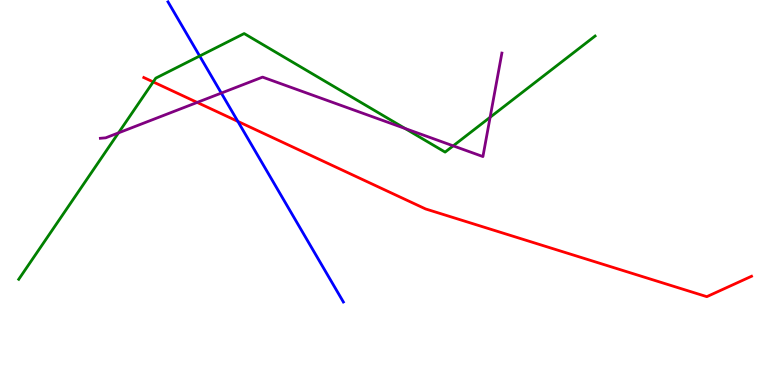[{'lines': ['blue', 'red'], 'intersections': [{'x': 3.07, 'y': 6.85}]}, {'lines': ['green', 'red'], 'intersections': [{'x': 1.98, 'y': 7.87}]}, {'lines': ['purple', 'red'], 'intersections': [{'x': 2.54, 'y': 7.34}]}, {'lines': ['blue', 'green'], 'intersections': [{'x': 2.58, 'y': 8.55}]}, {'lines': ['blue', 'purple'], 'intersections': [{'x': 2.86, 'y': 7.58}]}, {'lines': ['green', 'purple'], 'intersections': [{'x': 1.53, 'y': 6.55}, {'x': 5.23, 'y': 6.66}, {'x': 5.85, 'y': 6.21}, {'x': 6.32, 'y': 6.95}]}]